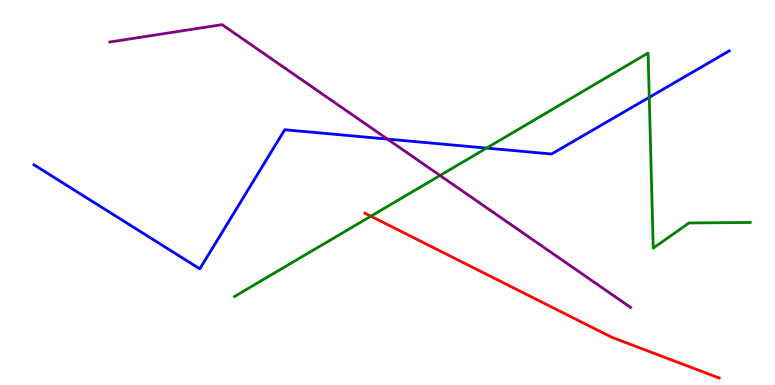[{'lines': ['blue', 'red'], 'intersections': []}, {'lines': ['green', 'red'], 'intersections': [{'x': 4.79, 'y': 4.38}]}, {'lines': ['purple', 'red'], 'intersections': []}, {'lines': ['blue', 'green'], 'intersections': [{'x': 6.28, 'y': 6.15}, {'x': 8.38, 'y': 7.47}]}, {'lines': ['blue', 'purple'], 'intersections': [{'x': 5.0, 'y': 6.39}]}, {'lines': ['green', 'purple'], 'intersections': [{'x': 5.68, 'y': 5.44}]}]